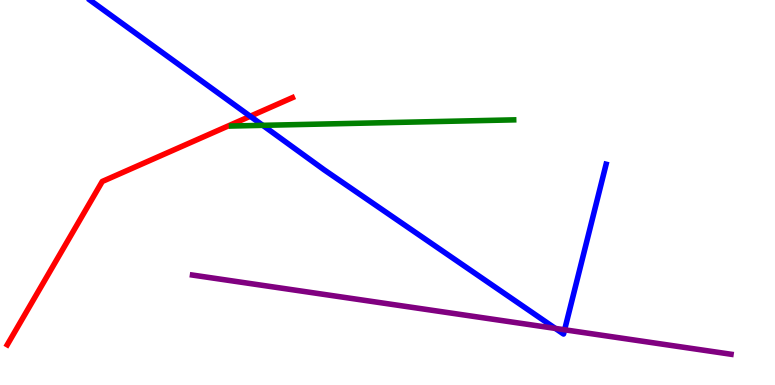[{'lines': ['blue', 'red'], 'intersections': [{'x': 3.23, 'y': 6.98}]}, {'lines': ['green', 'red'], 'intersections': []}, {'lines': ['purple', 'red'], 'intersections': []}, {'lines': ['blue', 'green'], 'intersections': [{'x': 3.39, 'y': 6.74}]}, {'lines': ['blue', 'purple'], 'intersections': [{'x': 7.17, 'y': 1.47}, {'x': 7.29, 'y': 1.43}]}, {'lines': ['green', 'purple'], 'intersections': []}]